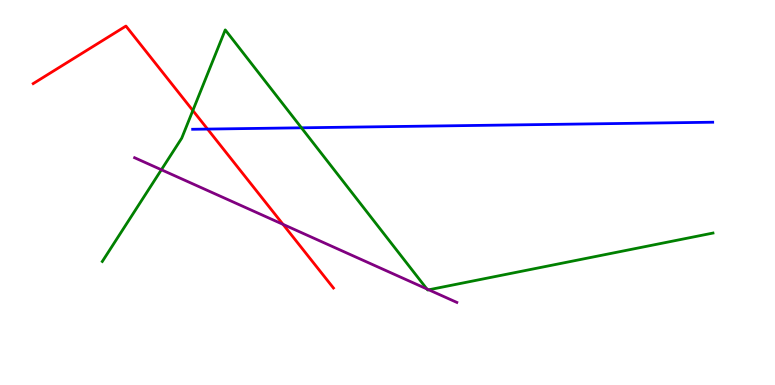[{'lines': ['blue', 'red'], 'intersections': [{'x': 2.68, 'y': 6.65}]}, {'lines': ['green', 'red'], 'intersections': [{'x': 2.49, 'y': 7.13}]}, {'lines': ['purple', 'red'], 'intersections': [{'x': 3.65, 'y': 4.17}]}, {'lines': ['blue', 'green'], 'intersections': [{'x': 3.89, 'y': 6.68}]}, {'lines': ['blue', 'purple'], 'intersections': []}, {'lines': ['green', 'purple'], 'intersections': [{'x': 2.08, 'y': 5.59}, {'x': 5.51, 'y': 2.49}, {'x': 5.53, 'y': 2.47}]}]